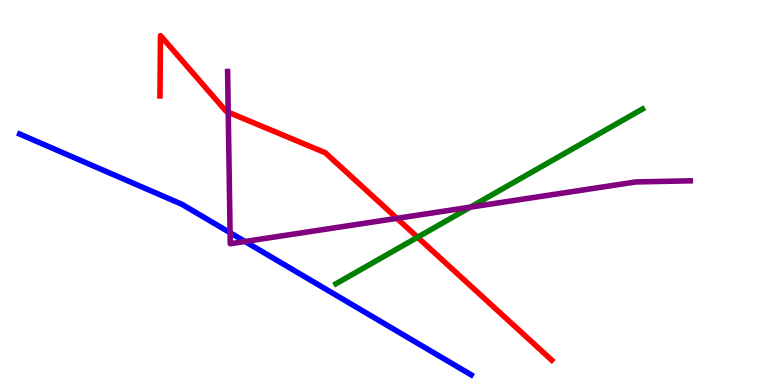[{'lines': ['blue', 'red'], 'intersections': []}, {'lines': ['green', 'red'], 'intersections': [{'x': 5.39, 'y': 3.84}]}, {'lines': ['purple', 'red'], 'intersections': [{'x': 2.94, 'y': 7.09}, {'x': 5.12, 'y': 4.33}]}, {'lines': ['blue', 'green'], 'intersections': []}, {'lines': ['blue', 'purple'], 'intersections': [{'x': 2.97, 'y': 3.96}, {'x': 3.16, 'y': 3.73}]}, {'lines': ['green', 'purple'], 'intersections': [{'x': 6.07, 'y': 4.62}]}]